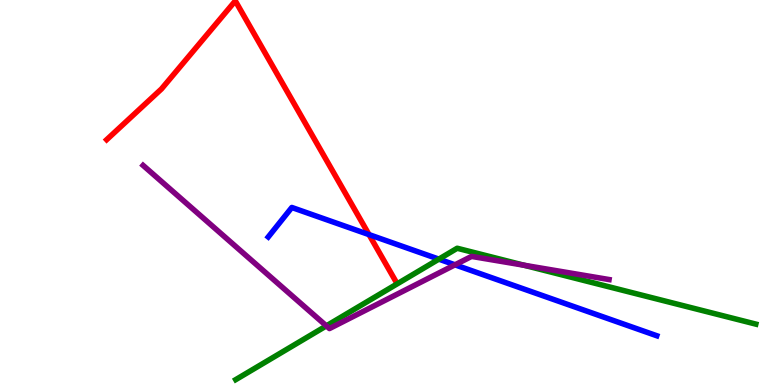[{'lines': ['blue', 'red'], 'intersections': [{'x': 4.76, 'y': 3.91}]}, {'lines': ['green', 'red'], 'intersections': []}, {'lines': ['purple', 'red'], 'intersections': []}, {'lines': ['blue', 'green'], 'intersections': [{'x': 5.66, 'y': 3.27}]}, {'lines': ['blue', 'purple'], 'intersections': [{'x': 5.87, 'y': 3.12}]}, {'lines': ['green', 'purple'], 'intersections': [{'x': 4.21, 'y': 1.54}, {'x': 6.76, 'y': 3.11}]}]